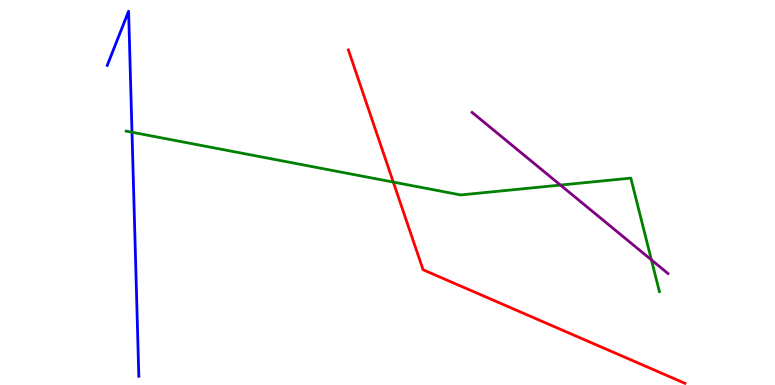[{'lines': ['blue', 'red'], 'intersections': []}, {'lines': ['green', 'red'], 'intersections': [{'x': 5.07, 'y': 5.27}]}, {'lines': ['purple', 'red'], 'intersections': []}, {'lines': ['blue', 'green'], 'intersections': [{'x': 1.7, 'y': 6.57}]}, {'lines': ['blue', 'purple'], 'intersections': []}, {'lines': ['green', 'purple'], 'intersections': [{'x': 7.23, 'y': 5.19}, {'x': 8.41, 'y': 3.25}]}]